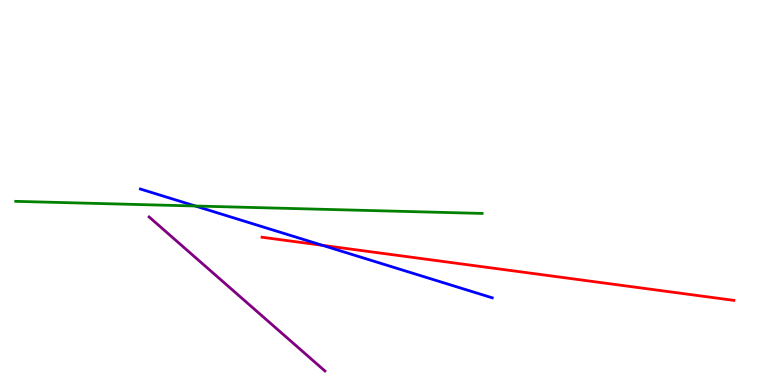[{'lines': ['blue', 'red'], 'intersections': [{'x': 4.16, 'y': 3.63}]}, {'lines': ['green', 'red'], 'intersections': []}, {'lines': ['purple', 'red'], 'intersections': []}, {'lines': ['blue', 'green'], 'intersections': [{'x': 2.52, 'y': 4.65}]}, {'lines': ['blue', 'purple'], 'intersections': []}, {'lines': ['green', 'purple'], 'intersections': []}]